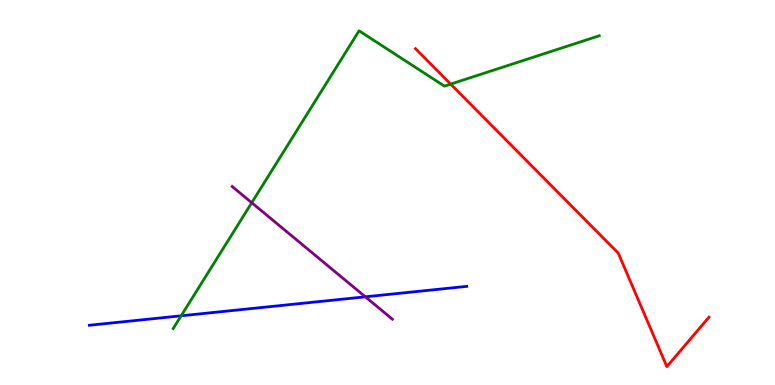[{'lines': ['blue', 'red'], 'intersections': []}, {'lines': ['green', 'red'], 'intersections': [{'x': 5.81, 'y': 7.82}]}, {'lines': ['purple', 'red'], 'intersections': []}, {'lines': ['blue', 'green'], 'intersections': [{'x': 2.34, 'y': 1.8}]}, {'lines': ['blue', 'purple'], 'intersections': [{'x': 4.71, 'y': 2.29}]}, {'lines': ['green', 'purple'], 'intersections': [{'x': 3.25, 'y': 4.73}]}]